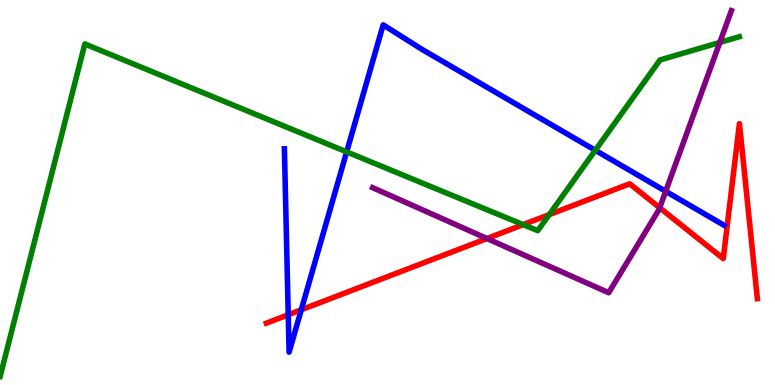[{'lines': ['blue', 'red'], 'intersections': [{'x': 3.72, 'y': 1.82}, {'x': 3.89, 'y': 1.95}]}, {'lines': ['green', 'red'], 'intersections': [{'x': 6.75, 'y': 4.17}, {'x': 7.09, 'y': 4.42}]}, {'lines': ['purple', 'red'], 'intersections': [{'x': 6.28, 'y': 3.8}, {'x': 8.51, 'y': 4.6}]}, {'lines': ['blue', 'green'], 'intersections': [{'x': 4.47, 'y': 6.05}, {'x': 7.68, 'y': 6.1}]}, {'lines': ['blue', 'purple'], 'intersections': [{'x': 8.59, 'y': 5.03}]}, {'lines': ['green', 'purple'], 'intersections': [{'x': 9.29, 'y': 8.9}]}]